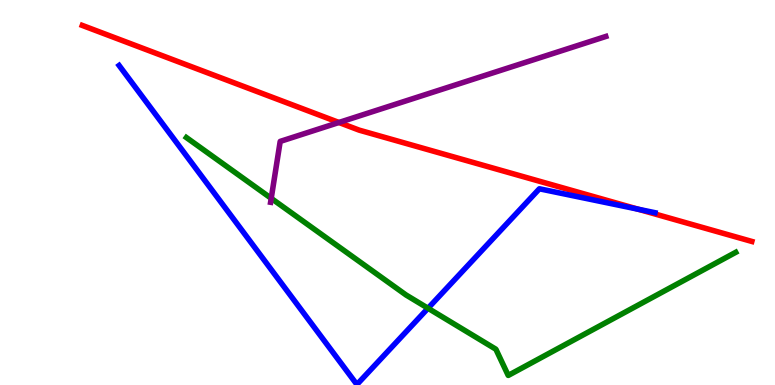[{'lines': ['blue', 'red'], 'intersections': [{'x': 8.23, 'y': 4.57}]}, {'lines': ['green', 'red'], 'intersections': []}, {'lines': ['purple', 'red'], 'intersections': [{'x': 4.37, 'y': 6.82}]}, {'lines': ['blue', 'green'], 'intersections': [{'x': 5.52, 'y': 1.99}]}, {'lines': ['blue', 'purple'], 'intersections': []}, {'lines': ['green', 'purple'], 'intersections': [{'x': 3.5, 'y': 4.85}]}]